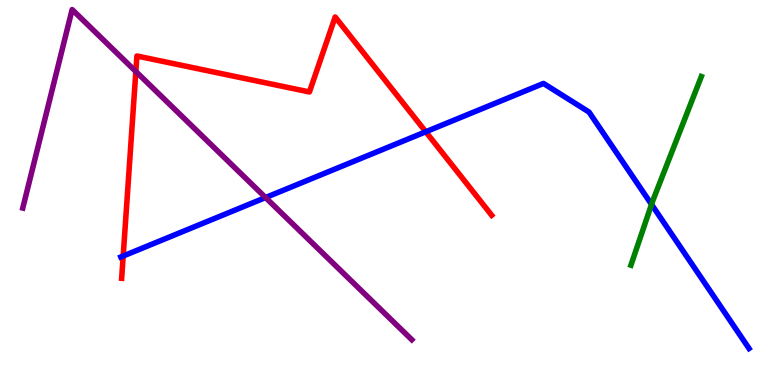[{'lines': ['blue', 'red'], 'intersections': [{'x': 1.59, 'y': 3.35}, {'x': 5.49, 'y': 6.58}]}, {'lines': ['green', 'red'], 'intersections': []}, {'lines': ['purple', 'red'], 'intersections': [{'x': 1.75, 'y': 8.14}]}, {'lines': ['blue', 'green'], 'intersections': [{'x': 8.41, 'y': 4.69}]}, {'lines': ['blue', 'purple'], 'intersections': [{'x': 3.43, 'y': 4.87}]}, {'lines': ['green', 'purple'], 'intersections': []}]